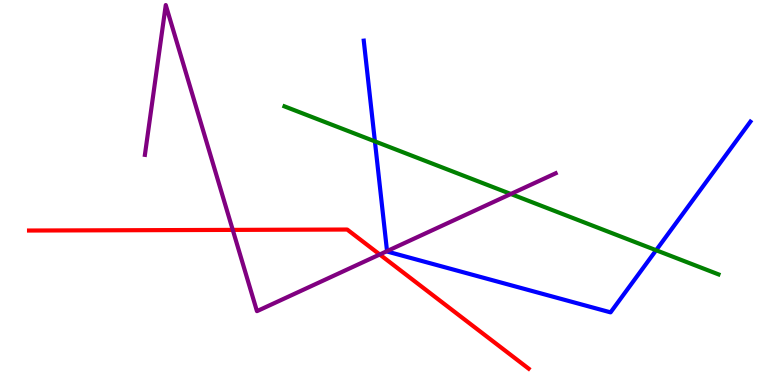[{'lines': ['blue', 'red'], 'intersections': []}, {'lines': ['green', 'red'], 'intersections': []}, {'lines': ['purple', 'red'], 'intersections': [{'x': 3.0, 'y': 4.03}, {'x': 4.9, 'y': 3.39}]}, {'lines': ['blue', 'green'], 'intersections': [{'x': 4.84, 'y': 6.33}, {'x': 8.47, 'y': 3.5}]}, {'lines': ['blue', 'purple'], 'intersections': [{'x': 4.99, 'y': 3.48}]}, {'lines': ['green', 'purple'], 'intersections': [{'x': 6.59, 'y': 4.96}]}]